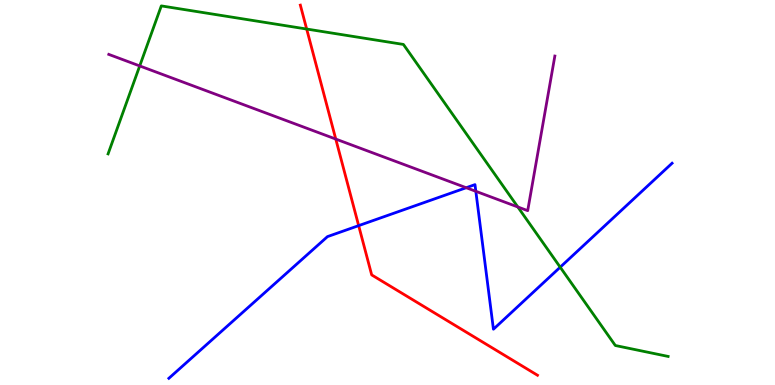[{'lines': ['blue', 'red'], 'intersections': [{'x': 4.63, 'y': 4.14}]}, {'lines': ['green', 'red'], 'intersections': [{'x': 3.96, 'y': 9.25}]}, {'lines': ['purple', 'red'], 'intersections': [{'x': 4.33, 'y': 6.39}]}, {'lines': ['blue', 'green'], 'intersections': [{'x': 7.23, 'y': 3.06}]}, {'lines': ['blue', 'purple'], 'intersections': [{'x': 6.02, 'y': 5.12}, {'x': 6.14, 'y': 5.03}]}, {'lines': ['green', 'purple'], 'intersections': [{'x': 1.8, 'y': 8.29}, {'x': 6.68, 'y': 4.62}]}]